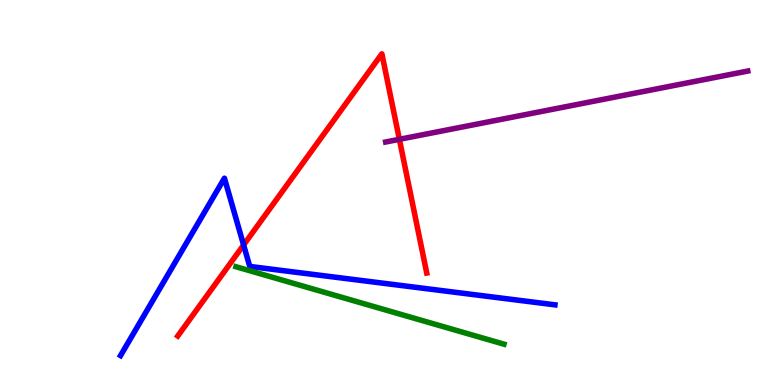[{'lines': ['blue', 'red'], 'intersections': [{'x': 3.14, 'y': 3.64}]}, {'lines': ['green', 'red'], 'intersections': []}, {'lines': ['purple', 'red'], 'intersections': [{'x': 5.15, 'y': 6.38}]}, {'lines': ['blue', 'green'], 'intersections': []}, {'lines': ['blue', 'purple'], 'intersections': []}, {'lines': ['green', 'purple'], 'intersections': []}]